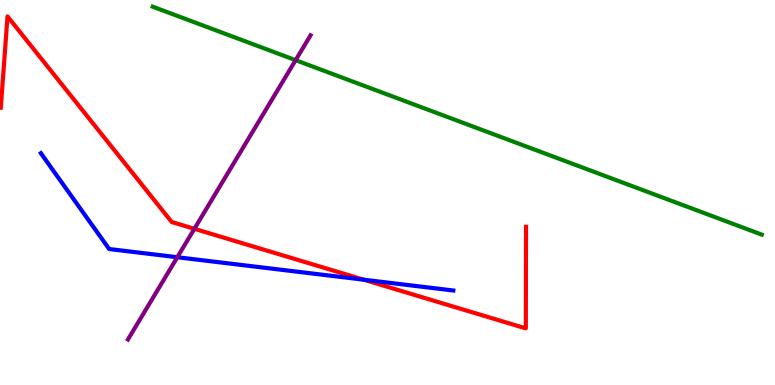[{'lines': ['blue', 'red'], 'intersections': [{'x': 4.69, 'y': 2.73}]}, {'lines': ['green', 'red'], 'intersections': []}, {'lines': ['purple', 'red'], 'intersections': [{'x': 2.51, 'y': 4.06}]}, {'lines': ['blue', 'green'], 'intersections': []}, {'lines': ['blue', 'purple'], 'intersections': [{'x': 2.29, 'y': 3.32}]}, {'lines': ['green', 'purple'], 'intersections': [{'x': 3.81, 'y': 8.44}]}]